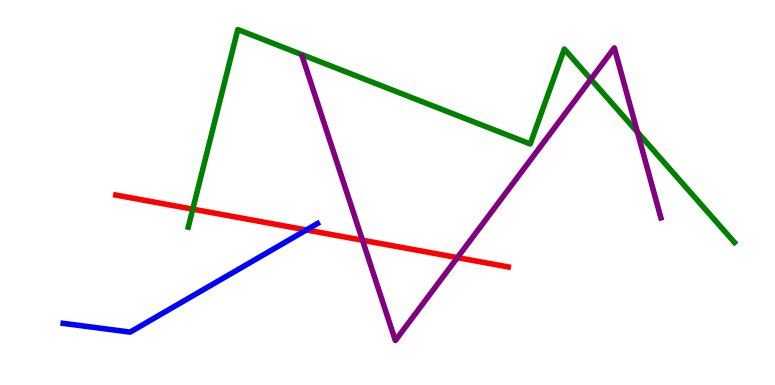[{'lines': ['blue', 'red'], 'intersections': [{'x': 3.95, 'y': 4.03}]}, {'lines': ['green', 'red'], 'intersections': [{'x': 2.49, 'y': 4.57}]}, {'lines': ['purple', 'red'], 'intersections': [{'x': 4.68, 'y': 3.76}, {'x': 5.9, 'y': 3.31}]}, {'lines': ['blue', 'green'], 'intersections': []}, {'lines': ['blue', 'purple'], 'intersections': []}, {'lines': ['green', 'purple'], 'intersections': [{'x': 7.62, 'y': 7.94}, {'x': 8.22, 'y': 6.57}]}]